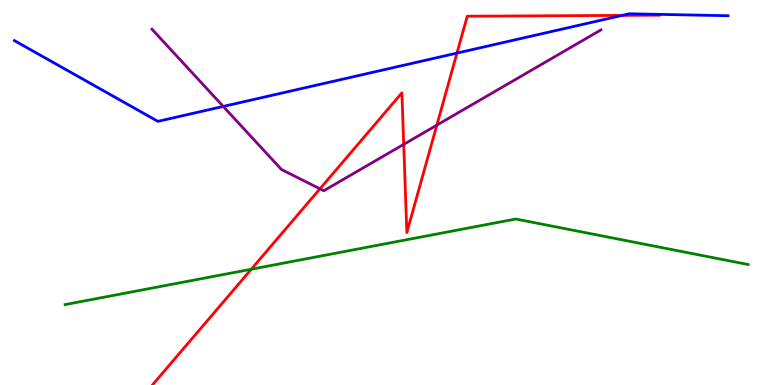[{'lines': ['blue', 'red'], 'intersections': [{'x': 5.9, 'y': 8.62}, {'x': 8.03, 'y': 9.6}]}, {'lines': ['green', 'red'], 'intersections': [{'x': 3.24, 'y': 3.01}]}, {'lines': ['purple', 'red'], 'intersections': [{'x': 4.13, 'y': 5.1}, {'x': 5.21, 'y': 6.25}, {'x': 5.64, 'y': 6.75}]}, {'lines': ['blue', 'green'], 'intersections': []}, {'lines': ['blue', 'purple'], 'intersections': [{'x': 2.88, 'y': 7.24}]}, {'lines': ['green', 'purple'], 'intersections': []}]